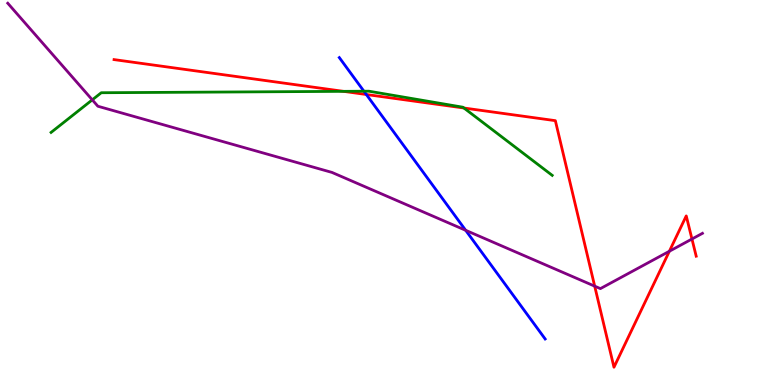[{'lines': ['blue', 'red'], 'intersections': [{'x': 4.73, 'y': 7.55}]}, {'lines': ['green', 'red'], 'intersections': [{'x': 4.43, 'y': 7.63}, {'x': 5.99, 'y': 7.19}]}, {'lines': ['purple', 'red'], 'intersections': [{'x': 7.67, 'y': 2.57}, {'x': 8.64, 'y': 3.47}, {'x': 8.93, 'y': 3.79}]}, {'lines': ['blue', 'green'], 'intersections': [{'x': 4.7, 'y': 7.63}]}, {'lines': ['blue', 'purple'], 'intersections': [{'x': 6.01, 'y': 4.02}]}, {'lines': ['green', 'purple'], 'intersections': [{'x': 1.19, 'y': 7.41}]}]